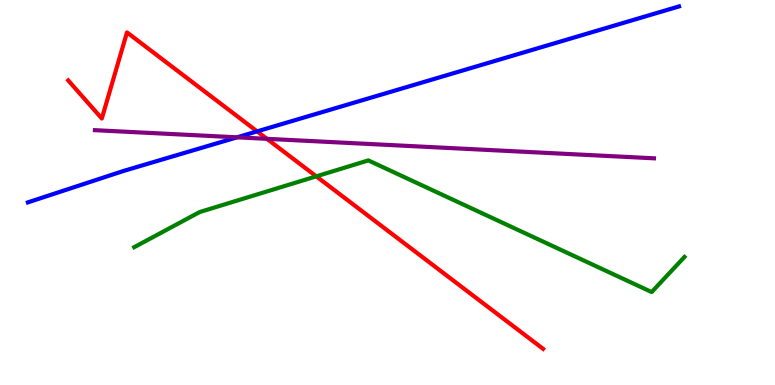[{'lines': ['blue', 'red'], 'intersections': [{'x': 3.32, 'y': 6.59}]}, {'lines': ['green', 'red'], 'intersections': [{'x': 4.08, 'y': 5.42}]}, {'lines': ['purple', 'red'], 'intersections': [{'x': 3.44, 'y': 6.39}]}, {'lines': ['blue', 'green'], 'intersections': []}, {'lines': ['blue', 'purple'], 'intersections': [{'x': 3.06, 'y': 6.43}]}, {'lines': ['green', 'purple'], 'intersections': []}]